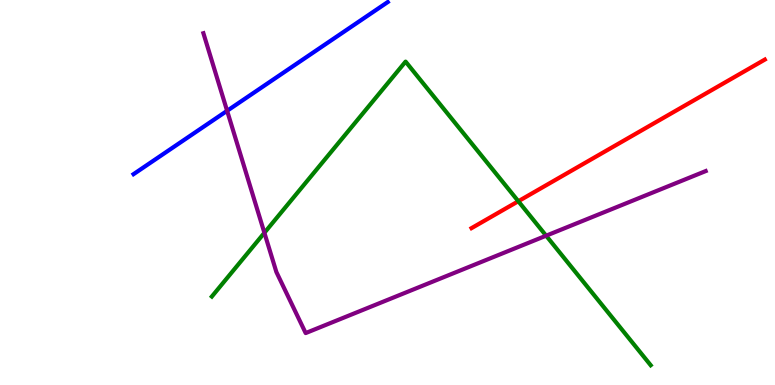[{'lines': ['blue', 'red'], 'intersections': []}, {'lines': ['green', 'red'], 'intersections': [{'x': 6.69, 'y': 4.77}]}, {'lines': ['purple', 'red'], 'intersections': []}, {'lines': ['blue', 'green'], 'intersections': []}, {'lines': ['blue', 'purple'], 'intersections': [{'x': 2.93, 'y': 7.12}]}, {'lines': ['green', 'purple'], 'intersections': [{'x': 3.41, 'y': 3.95}, {'x': 7.05, 'y': 3.88}]}]